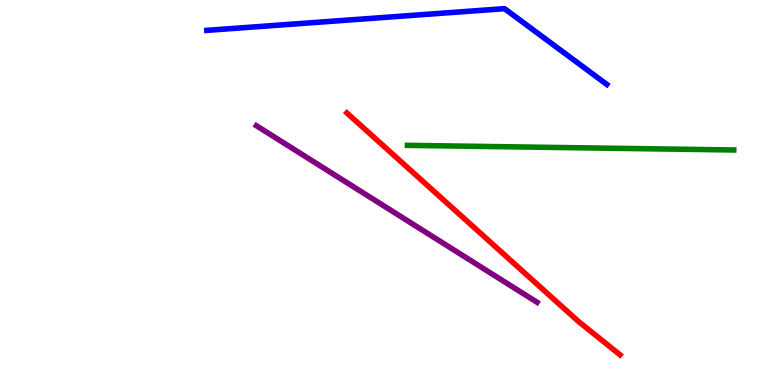[{'lines': ['blue', 'red'], 'intersections': []}, {'lines': ['green', 'red'], 'intersections': []}, {'lines': ['purple', 'red'], 'intersections': []}, {'lines': ['blue', 'green'], 'intersections': []}, {'lines': ['blue', 'purple'], 'intersections': []}, {'lines': ['green', 'purple'], 'intersections': []}]